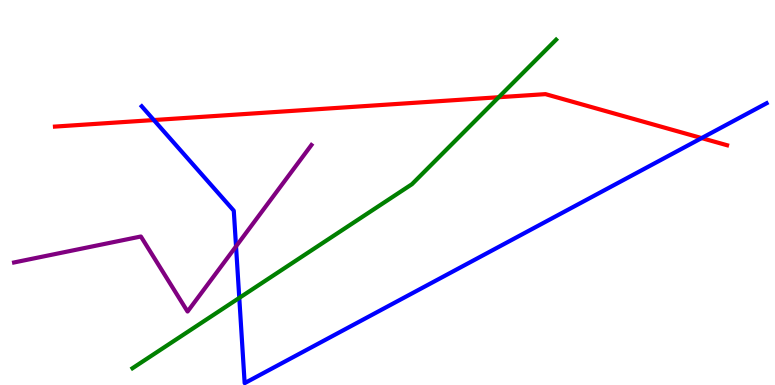[{'lines': ['blue', 'red'], 'intersections': [{'x': 1.98, 'y': 6.88}, {'x': 9.05, 'y': 6.41}]}, {'lines': ['green', 'red'], 'intersections': [{'x': 6.44, 'y': 7.47}]}, {'lines': ['purple', 'red'], 'intersections': []}, {'lines': ['blue', 'green'], 'intersections': [{'x': 3.09, 'y': 2.26}]}, {'lines': ['blue', 'purple'], 'intersections': [{'x': 3.05, 'y': 3.6}]}, {'lines': ['green', 'purple'], 'intersections': []}]